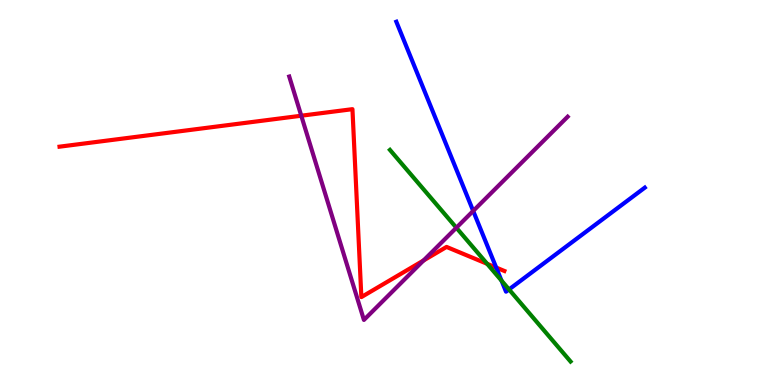[{'lines': ['blue', 'red'], 'intersections': [{'x': 6.4, 'y': 3.05}]}, {'lines': ['green', 'red'], 'intersections': [{'x': 6.29, 'y': 3.15}]}, {'lines': ['purple', 'red'], 'intersections': [{'x': 3.89, 'y': 6.99}, {'x': 5.46, 'y': 3.23}]}, {'lines': ['blue', 'green'], 'intersections': [{'x': 6.47, 'y': 2.71}, {'x': 6.57, 'y': 2.48}]}, {'lines': ['blue', 'purple'], 'intersections': [{'x': 6.11, 'y': 4.52}]}, {'lines': ['green', 'purple'], 'intersections': [{'x': 5.89, 'y': 4.09}]}]